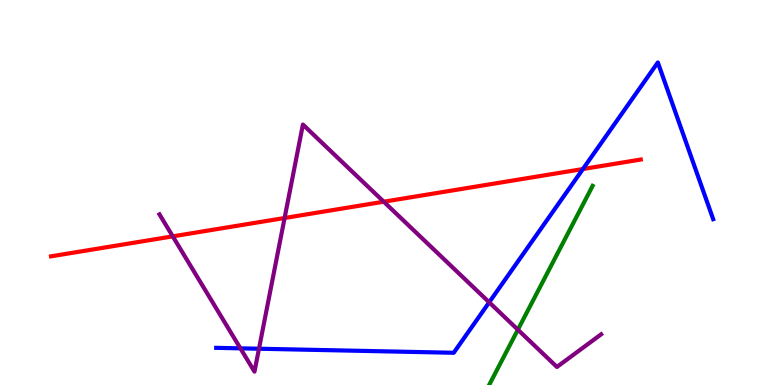[{'lines': ['blue', 'red'], 'intersections': [{'x': 7.52, 'y': 5.61}]}, {'lines': ['green', 'red'], 'intersections': []}, {'lines': ['purple', 'red'], 'intersections': [{'x': 2.23, 'y': 3.86}, {'x': 3.67, 'y': 4.34}, {'x': 4.95, 'y': 4.76}]}, {'lines': ['blue', 'green'], 'intersections': []}, {'lines': ['blue', 'purple'], 'intersections': [{'x': 3.1, 'y': 0.952}, {'x': 3.34, 'y': 0.942}, {'x': 6.31, 'y': 2.15}]}, {'lines': ['green', 'purple'], 'intersections': [{'x': 6.68, 'y': 1.44}]}]